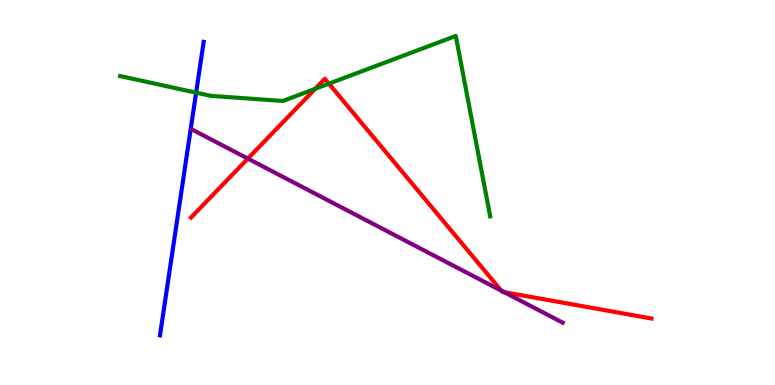[{'lines': ['blue', 'red'], 'intersections': []}, {'lines': ['green', 'red'], 'intersections': [{'x': 4.07, 'y': 7.69}, {'x': 4.24, 'y': 7.83}]}, {'lines': ['purple', 'red'], 'intersections': [{'x': 3.2, 'y': 5.88}, {'x': 6.47, 'y': 2.45}, {'x': 6.51, 'y': 2.41}]}, {'lines': ['blue', 'green'], 'intersections': [{'x': 2.53, 'y': 7.59}]}, {'lines': ['blue', 'purple'], 'intersections': []}, {'lines': ['green', 'purple'], 'intersections': []}]